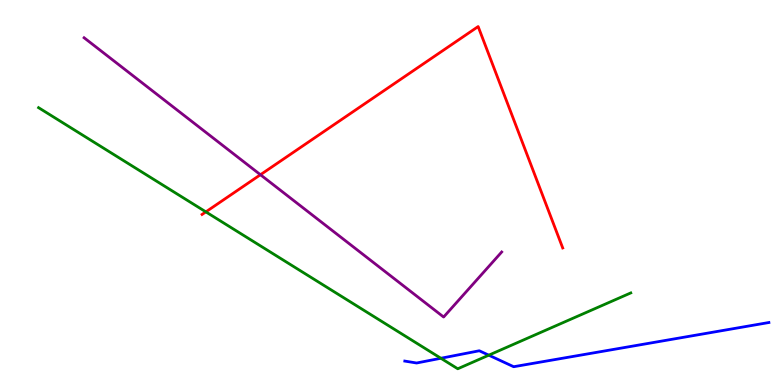[{'lines': ['blue', 'red'], 'intersections': []}, {'lines': ['green', 'red'], 'intersections': [{'x': 2.66, 'y': 4.5}]}, {'lines': ['purple', 'red'], 'intersections': [{'x': 3.36, 'y': 5.46}]}, {'lines': ['blue', 'green'], 'intersections': [{'x': 5.69, 'y': 0.694}, {'x': 6.31, 'y': 0.775}]}, {'lines': ['blue', 'purple'], 'intersections': []}, {'lines': ['green', 'purple'], 'intersections': []}]